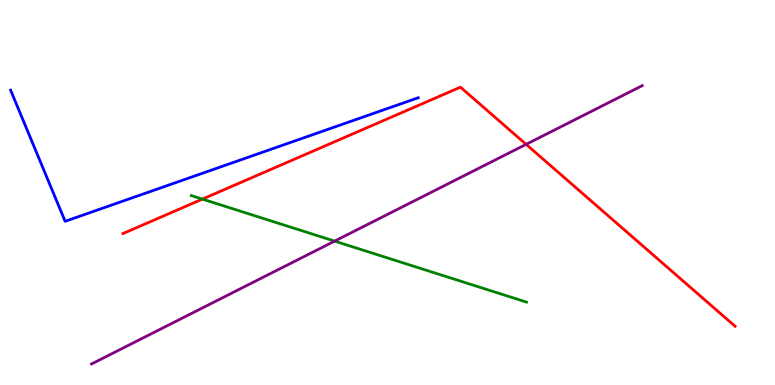[{'lines': ['blue', 'red'], 'intersections': []}, {'lines': ['green', 'red'], 'intersections': [{'x': 2.61, 'y': 4.83}]}, {'lines': ['purple', 'red'], 'intersections': [{'x': 6.79, 'y': 6.25}]}, {'lines': ['blue', 'green'], 'intersections': []}, {'lines': ['blue', 'purple'], 'intersections': []}, {'lines': ['green', 'purple'], 'intersections': [{'x': 4.32, 'y': 3.74}]}]